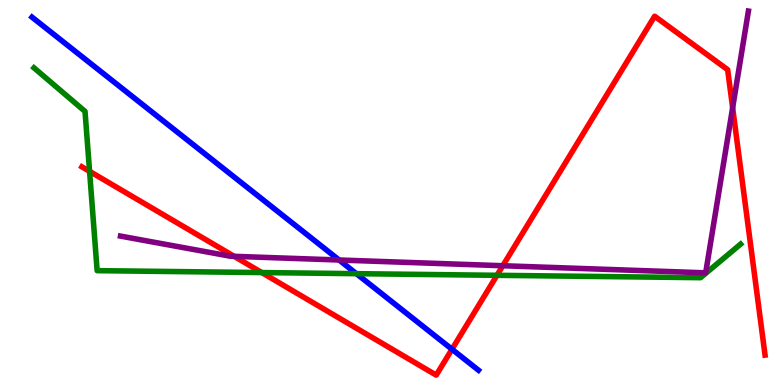[{'lines': ['blue', 'red'], 'intersections': [{'x': 5.83, 'y': 0.929}]}, {'lines': ['green', 'red'], 'intersections': [{'x': 1.16, 'y': 5.55}, {'x': 3.38, 'y': 2.92}, {'x': 6.41, 'y': 2.85}]}, {'lines': ['purple', 'red'], 'intersections': [{'x': 3.02, 'y': 3.34}, {'x': 6.49, 'y': 3.1}, {'x': 9.45, 'y': 7.2}]}, {'lines': ['blue', 'green'], 'intersections': [{'x': 4.6, 'y': 2.89}]}, {'lines': ['blue', 'purple'], 'intersections': [{'x': 4.38, 'y': 3.25}]}, {'lines': ['green', 'purple'], 'intersections': []}]